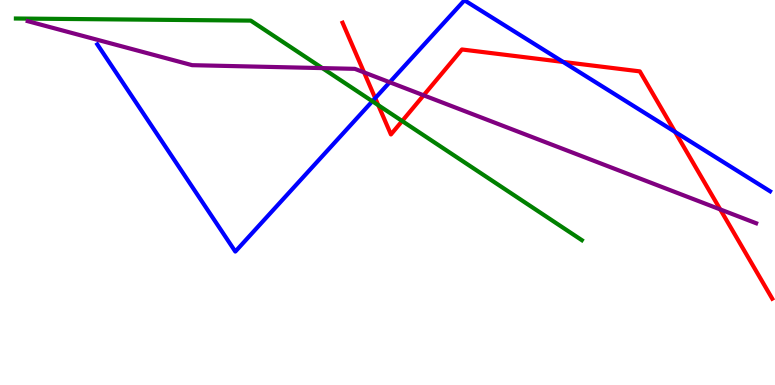[{'lines': ['blue', 'red'], 'intersections': [{'x': 4.84, 'y': 7.45}, {'x': 7.27, 'y': 8.39}, {'x': 8.71, 'y': 6.57}]}, {'lines': ['green', 'red'], 'intersections': [{'x': 4.88, 'y': 7.27}, {'x': 5.19, 'y': 6.86}]}, {'lines': ['purple', 'red'], 'intersections': [{'x': 4.7, 'y': 8.12}, {'x': 5.47, 'y': 7.52}, {'x': 9.29, 'y': 4.56}]}, {'lines': ['blue', 'green'], 'intersections': [{'x': 4.8, 'y': 7.37}]}, {'lines': ['blue', 'purple'], 'intersections': [{'x': 5.03, 'y': 7.86}]}, {'lines': ['green', 'purple'], 'intersections': [{'x': 4.16, 'y': 8.23}]}]